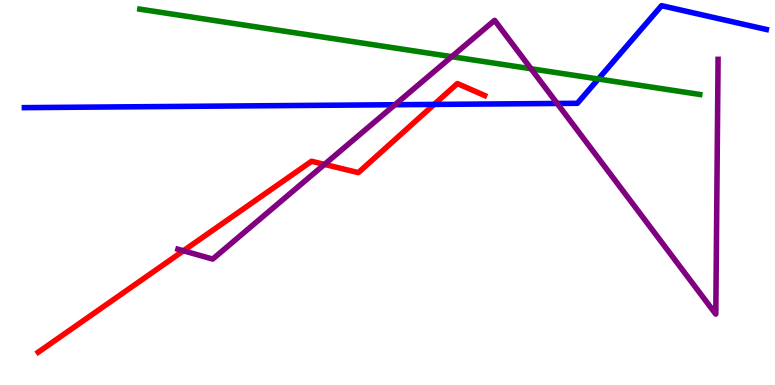[{'lines': ['blue', 'red'], 'intersections': [{'x': 5.6, 'y': 7.29}]}, {'lines': ['green', 'red'], 'intersections': []}, {'lines': ['purple', 'red'], 'intersections': [{'x': 2.37, 'y': 3.49}, {'x': 4.19, 'y': 5.73}]}, {'lines': ['blue', 'green'], 'intersections': [{'x': 7.72, 'y': 7.95}]}, {'lines': ['blue', 'purple'], 'intersections': [{'x': 5.1, 'y': 7.28}, {'x': 7.19, 'y': 7.31}]}, {'lines': ['green', 'purple'], 'intersections': [{'x': 5.83, 'y': 8.53}, {'x': 6.85, 'y': 8.21}]}]